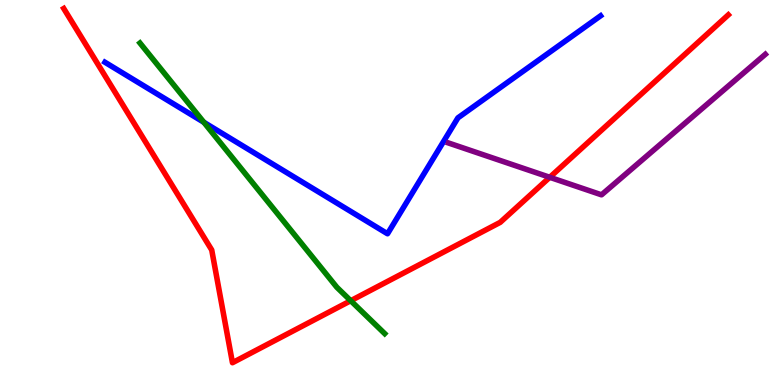[{'lines': ['blue', 'red'], 'intersections': []}, {'lines': ['green', 'red'], 'intersections': [{'x': 4.53, 'y': 2.19}]}, {'lines': ['purple', 'red'], 'intersections': [{'x': 7.09, 'y': 5.4}]}, {'lines': ['blue', 'green'], 'intersections': [{'x': 2.63, 'y': 6.82}]}, {'lines': ['blue', 'purple'], 'intersections': []}, {'lines': ['green', 'purple'], 'intersections': []}]